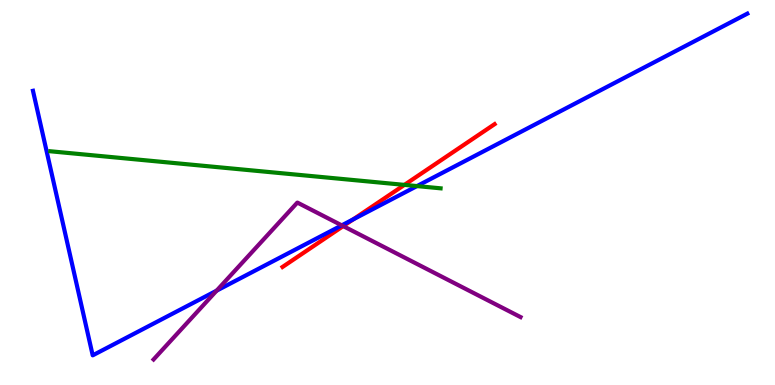[{'lines': ['blue', 'red'], 'intersections': [{'x': 4.56, 'y': 4.3}]}, {'lines': ['green', 'red'], 'intersections': [{'x': 5.22, 'y': 5.2}]}, {'lines': ['purple', 'red'], 'intersections': [{'x': 4.43, 'y': 4.13}]}, {'lines': ['blue', 'green'], 'intersections': [{'x': 5.38, 'y': 5.17}]}, {'lines': ['blue', 'purple'], 'intersections': [{'x': 2.8, 'y': 2.45}, {'x': 4.41, 'y': 4.15}]}, {'lines': ['green', 'purple'], 'intersections': []}]